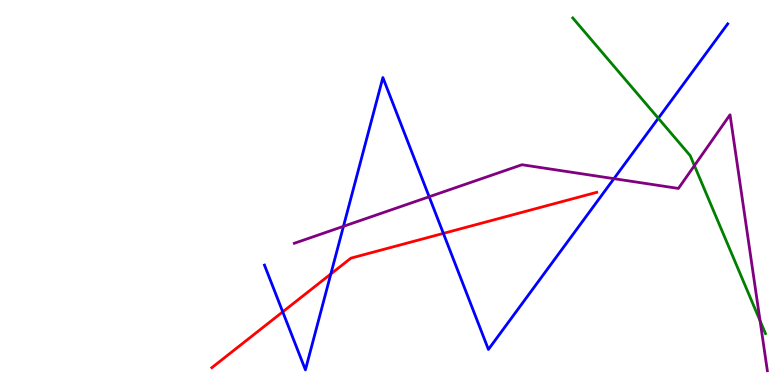[{'lines': ['blue', 'red'], 'intersections': [{'x': 3.65, 'y': 1.9}, {'x': 4.27, 'y': 2.88}, {'x': 5.72, 'y': 3.94}]}, {'lines': ['green', 'red'], 'intersections': []}, {'lines': ['purple', 'red'], 'intersections': []}, {'lines': ['blue', 'green'], 'intersections': [{'x': 8.49, 'y': 6.93}]}, {'lines': ['blue', 'purple'], 'intersections': [{'x': 4.43, 'y': 4.12}, {'x': 5.54, 'y': 4.89}, {'x': 7.92, 'y': 5.36}]}, {'lines': ['green', 'purple'], 'intersections': [{'x': 8.96, 'y': 5.7}, {'x': 9.81, 'y': 1.67}]}]